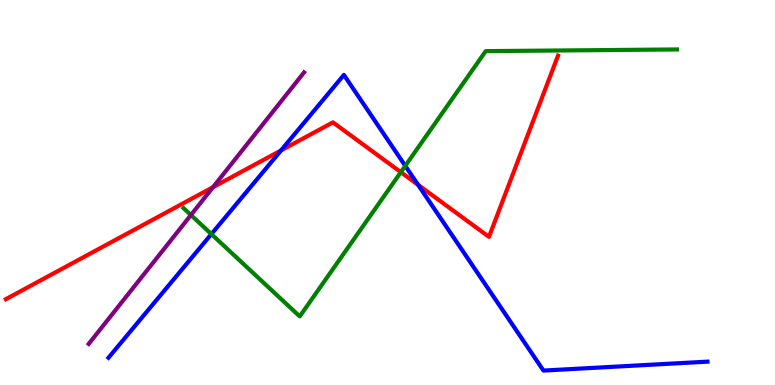[{'lines': ['blue', 'red'], 'intersections': [{'x': 3.63, 'y': 6.09}, {'x': 5.39, 'y': 5.2}]}, {'lines': ['green', 'red'], 'intersections': [{'x': 5.17, 'y': 5.53}]}, {'lines': ['purple', 'red'], 'intersections': [{'x': 2.75, 'y': 5.14}]}, {'lines': ['blue', 'green'], 'intersections': [{'x': 2.73, 'y': 3.92}, {'x': 5.23, 'y': 5.69}]}, {'lines': ['blue', 'purple'], 'intersections': []}, {'lines': ['green', 'purple'], 'intersections': [{'x': 2.46, 'y': 4.41}]}]